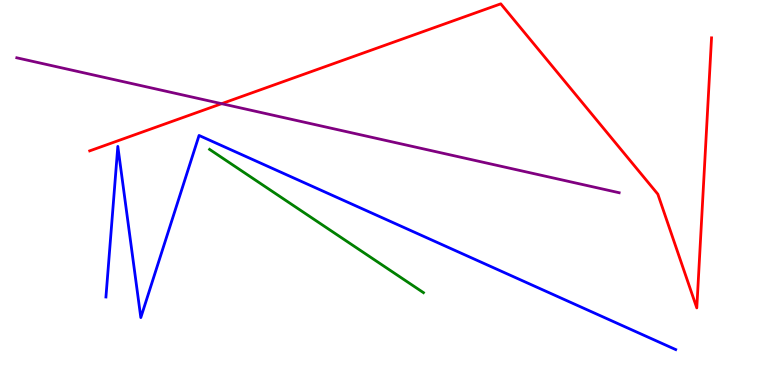[{'lines': ['blue', 'red'], 'intersections': []}, {'lines': ['green', 'red'], 'intersections': []}, {'lines': ['purple', 'red'], 'intersections': [{'x': 2.86, 'y': 7.31}]}, {'lines': ['blue', 'green'], 'intersections': []}, {'lines': ['blue', 'purple'], 'intersections': []}, {'lines': ['green', 'purple'], 'intersections': []}]